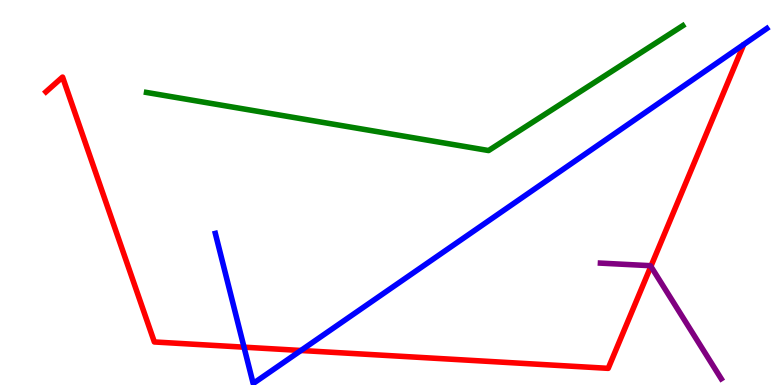[{'lines': ['blue', 'red'], 'intersections': [{'x': 3.15, 'y': 0.982}, {'x': 3.88, 'y': 0.896}]}, {'lines': ['green', 'red'], 'intersections': []}, {'lines': ['purple', 'red'], 'intersections': [{'x': 8.4, 'y': 3.08}]}, {'lines': ['blue', 'green'], 'intersections': []}, {'lines': ['blue', 'purple'], 'intersections': []}, {'lines': ['green', 'purple'], 'intersections': []}]